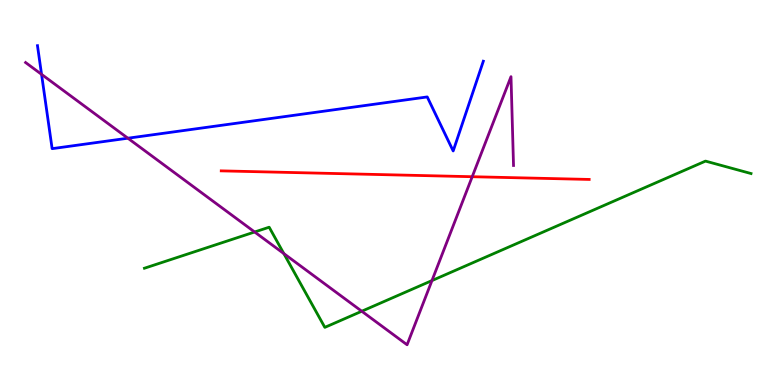[{'lines': ['blue', 'red'], 'intersections': []}, {'lines': ['green', 'red'], 'intersections': []}, {'lines': ['purple', 'red'], 'intersections': [{'x': 6.09, 'y': 5.41}]}, {'lines': ['blue', 'green'], 'intersections': []}, {'lines': ['blue', 'purple'], 'intersections': [{'x': 0.536, 'y': 8.07}, {'x': 1.65, 'y': 6.41}]}, {'lines': ['green', 'purple'], 'intersections': [{'x': 3.29, 'y': 3.97}, {'x': 3.66, 'y': 3.41}, {'x': 4.67, 'y': 1.92}, {'x': 5.57, 'y': 2.71}]}]